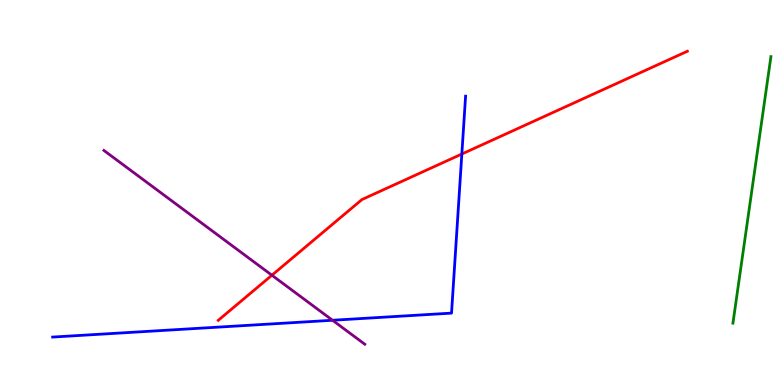[{'lines': ['blue', 'red'], 'intersections': [{'x': 5.96, 'y': 6.0}]}, {'lines': ['green', 'red'], 'intersections': []}, {'lines': ['purple', 'red'], 'intersections': [{'x': 3.51, 'y': 2.85}]}, {'lines': ['blue', 'green'], 'intersections': []}, {'lines': ['blue', 'purple'], 'intersections': [{'x': 4.29, 'y': 1.68}]}, {'lines': ['green', 'purple'], 'intersections': []}]